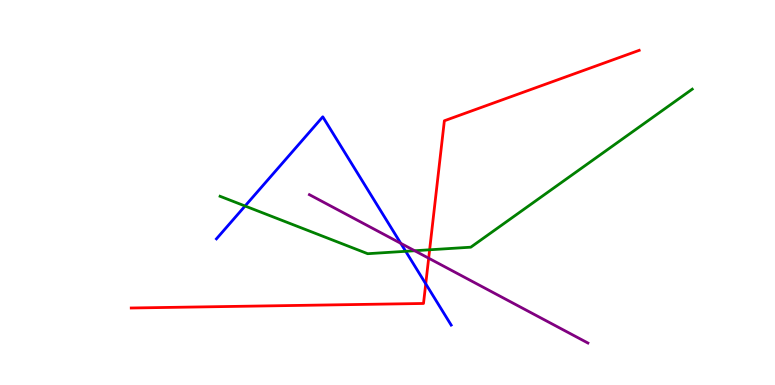[{'lines': ['blue', 'red'], 'intersections': [{'x': 5.49, 'y': 2.63}]}, {'lines': ['green', 'red'], 'intersections': [{'x': 5.54, 'y': 3.51}]}, {'lines': ['purple', 'red'], 'intersections': [{'x': 5.53, 'y': 3.29}]}, {'lines': ['blue', 'green'], 'intersections': [{'x': 3.16, 'y': 4.65}, {'x': 5.23, 'y': 3.47}]}, {'lines': ['blue', 'purple'], 'intersections': [{'x': 5.17, 'y': 3.68}]}, {'lines': ['green', 'purple'], 'intersections': [{'x': 5.35, 'y': 3.49}]}]